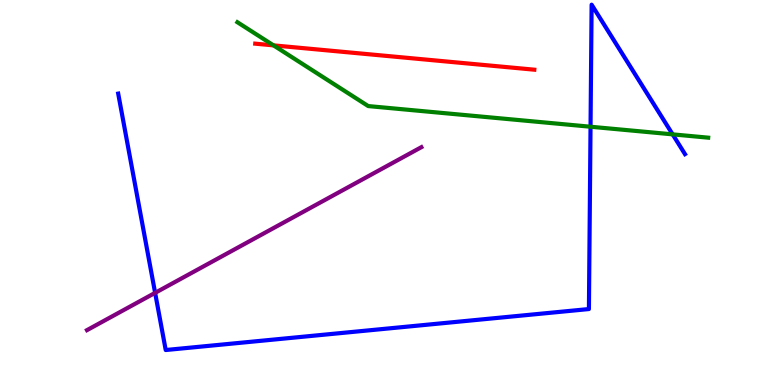[{'lines': ['blue', 'red'], 'intersections': []}, {'lines': ['green', 'red'], 'intersections': [{'x': 3.53, 'y': 8.82}]}, {'lines': ['purple', 'red'], 'intersections': []}, {'lines': ['blue', 'green'], 'intersections': [{'x': 7.62, 'y': 6.71}, {'x': 8.68, 'y': 6.51}]}, {'lines': ['blue', 'purple'], 'intersections': [{'x': 2.0, 'y': 2.39}]}, {'lines': ['green', 'purple'], 'intersections': []}]